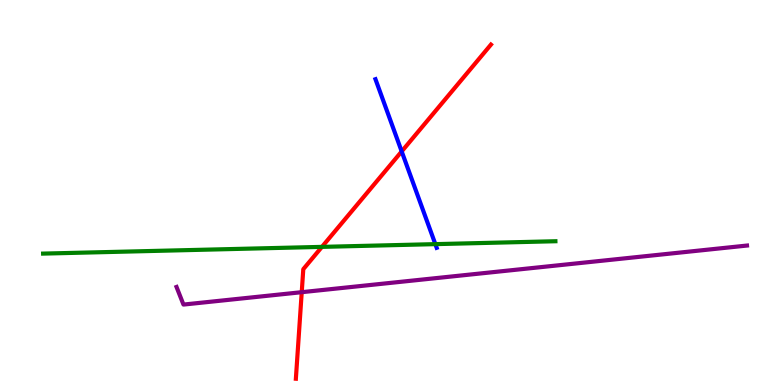[{'lines': ['blue', 'red'], 'intersections': [{'x': 5.18, 'y': 6.07}]}, {'lines': ['green', 'red'], 'intersections': [{'x': 4.15, 'y': 3.59}]}, {'lines': ['purple', 'red'], 'intersections': [{'x': 3.89, 'y': 2.41}]}, {'lines': ['blue', 'green'], 'intersections': [{'x': 5.62, 'y': 3.66}]}, {'lines': ['blue', 'purple'], 'intersections': []}, {'lines': ['green', 'purple'], 'intersections': []}]